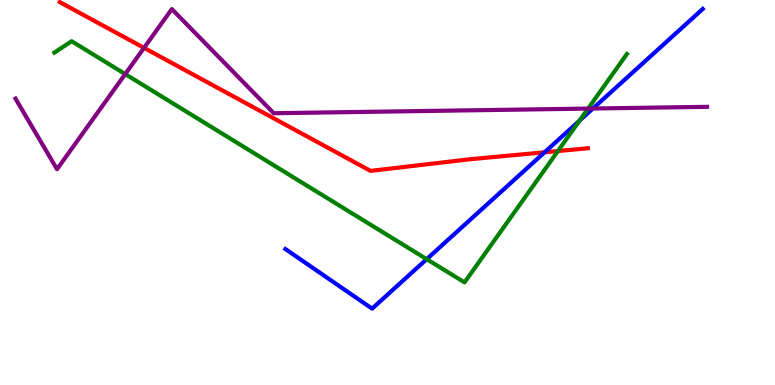[{'lines': ['blue', 'red'], 'intersections': [{'x': 7.03, 'y': 6.04}]}, {'lines': ['green', 'red'], 'intersections': [{'x': 7.2, 'y': 6.08}]}, {'lines': ['purple', 'red'], 'intersections': [{'x': 1.86, 'y': 8.76}]}, {'lines': ['blue', 'green'], 'intersections': [{'x': 5.51, 'y': 3.27}, {'x': 7.48, 'y': 6.87}]}, {'lines': ['blue', 'purple'], 'intersections': [{'x': 7.65, 'y': 7.18}]}, {'lines': ['green', 'purple'], 'intersections': [{'x': 1.62, 'y': 8.08}, {'x': 7.59, 'y': 7.18}]}]